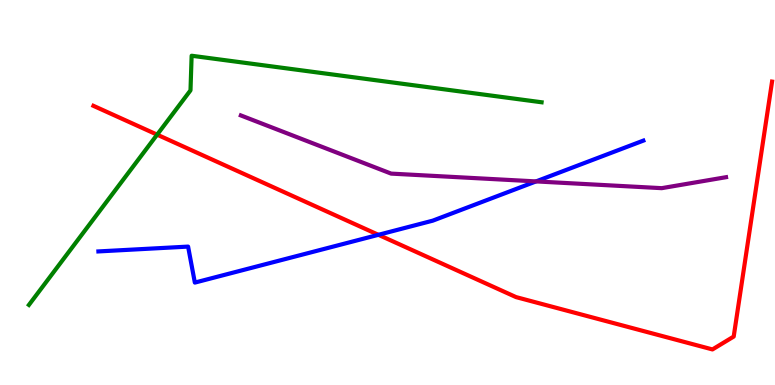[{'lines': ['blue', 'red'], 'intersections': [{'x': 4.88, 'y': 3.9}]}, {'lines': ['green', 'red'], 'intersections': [{'x': 2.03, 'y': 6.5}]}, {'lines': ['purple', 'red'], 'intersections': []}, {'lines': ['blue', 'green'], 'intersections': []}, {'lines': ['blue', 'purple'], 'intersections': [{'x': 6.92, 'y': 5.29}]}, {'lines': ['green', 'purple'], 'intersections': []}]